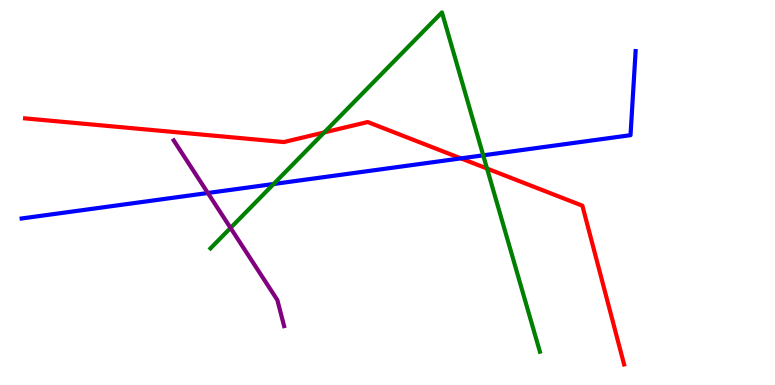[{'lines': ['blue', 'red'], 'intersections': [{'x': 5.95, 'y': 5.89}]}, {'lines': ['green', 'red'], 'intersections': [{'x': 4.18, 'y': 6.56}, {'x': 6.28, 'y': 5.62}]}, {'lines': ['purple', 'red'], 'intersections': []}, {'lines': ['blue', 'green'], 'intersections': [{'x': 3.53, 'y': 5.22}, {'x': 6.24, 'y': 5.97}]}, {'lines': ['blue', 'purple'], 'intersections': [{'x': 2.68, 'y': 4.99}]}, {'lines': ['green', 'purple'], 'intersections': [{'x': 2.97, 'y': 4.08}]}]